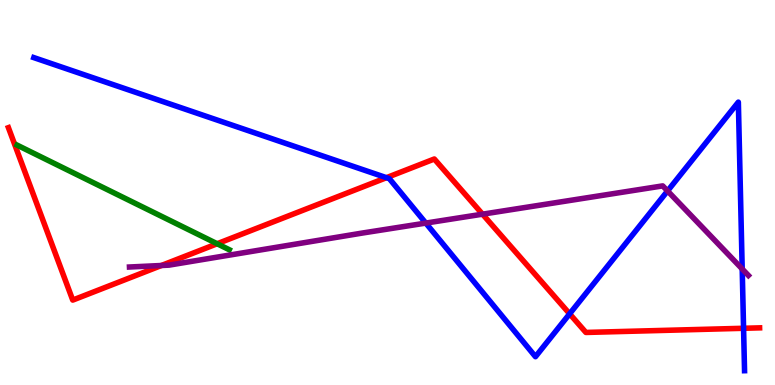[{'lines': ['blue', 'red'], 'intersections': [{'x': 4.99, 'y': 5.38}, {'x': 7.35, 'y': 1.85}, {'x': 9.59, 'y': 1.47}]}, {'lines': ['green', 'red'], 'intersections': [{'x': 2.8, 'y': 3.67}]}, {'lines': ['purple', 'red'], 'intersections': [{'x': 2.08, 'y': 3.1}, {'x': 6.23, 'y': 4.44}]}, {'lines': ['blue', 'green'], 'intersections': []}, {'lines': ['blue', 'purple'], 'intersections': [{'x': 5.49, 'y': 4.21}, {'x': 8.61, 'y': 5.04}, {'x': 9.58, 'y': 3.01}]}, {'lines': ['green', 'purple'], 'intersections': []}]